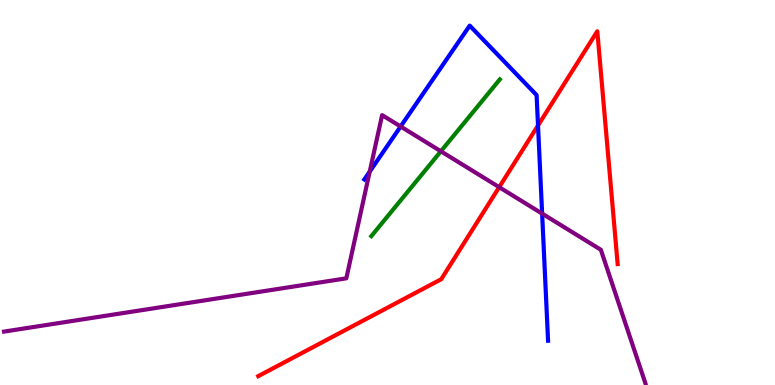[{'lines': ['blue', 'red'], 'intersections': [{'x': 6.94, 'y': 6.74}]}, {'lines': ['green', 'red'], 'intersections': []}, {'lines': ['purple', 'red'], 'intersections': [{'x': 6.44, 'y': 5.14}]}, {'lines': ['blue', 'green'], 'intersections': []}, {'lines': ['blue', 'purple'], 'intersections': [{'x': 4.77, 'y': 5.54}, {'x': 5.17, 'y': 6.71}, {'x': 7.0, 'y': 4.45}]}, {'lines': ['green', 'purple'], 'intersections': [{'x': 5.69, 'y': 6.07}]}]